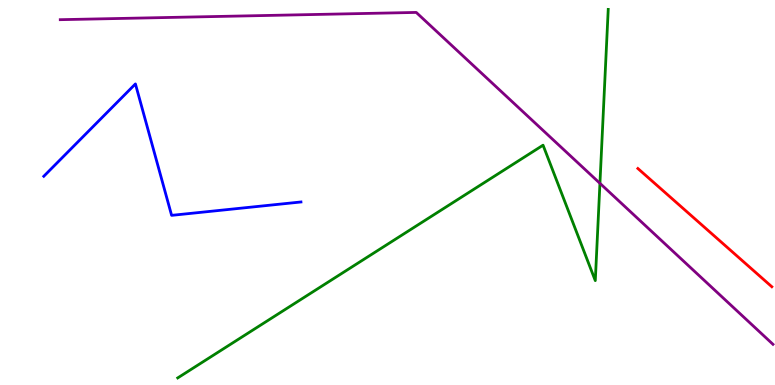[{'lines': ['blue', 'red'], 'intersections': []}, {'lines': ['green', 'red'], 'intersections': []}, {'lines': ['purple', 'red'], 'intersections': []}, {'lines': ['blue', 'green'], 'intersections': []}, {'lines': ['blue', 'purple'], 'intersections': []}, {'lines': ['green', 'purple'], 'intersections': [{'x': 7.74, 'y': 5.24}]}]